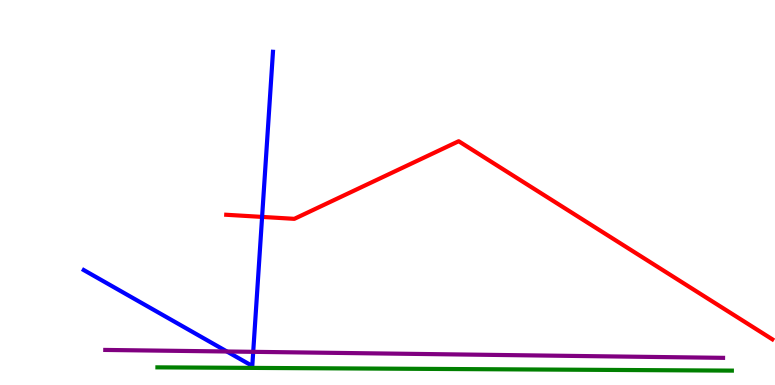[{'lines': ['blue', 'red'], 'intersections': [{'x': 3.38, 'y': 4.37}]}, {'lines': ['green', 'red'], 'intersections': []}, {'lines': ['purple', 'red'], 'intersections': []}, {'lines': ['blue', 'green'], 'intersections': []}, {'lines': ['blue', 'purple'], 'intersections': [{'x': 2.93, 'y': 0.87}, {'x': 3.27, 'y': 0.862}]}, {'lines': ['green', 'purple'], 'intersections': []}]